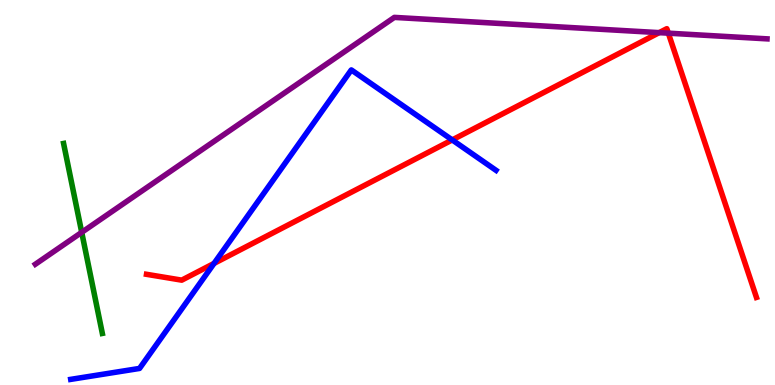[{'lines': ['blue', 'red'], 'intersections': [{'x': 2.76, 'y': 3.16}, {'x': 5.84, 'y': 6.37}]}, {'lines': ['green', 'red'], 'intersections': []}, {'lines': ['purple', 'red'], 'intersections': [{'x': 8.51, 'y': 9.15}, {'x': 8.62, 'y': 9.14}]}, {'lines': ['blue', 'green'], 'intersections': []}, {'lines': ['blue', 'purple'], 'intersections': []}, {'lines': ['green', 'purple'], 'intersections': [{'x': 1.05, 'y': 3.97}]}]